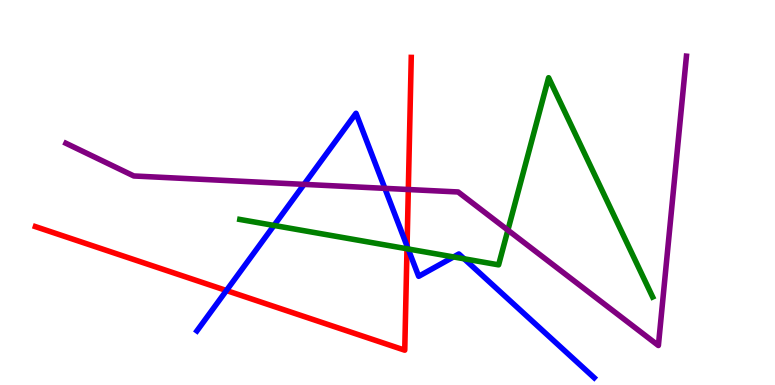[{'lines': ['blue', 'red'], 'intersections': [{'x': 2.92, 'y': 2.45}, {'x': 5.25, 'y': 3.61}]}, {'lines': ['green', 'red'], 'intersections': [{'x': 5.25, 'y': 3.54}]}, {'lines': ['purple', 'red'], 'intersections': [{'x': 5.27, 'y': 5.08}]}, {'lines': ['blue', 'green'], 'intersections': [{'x': 3.54, 'y': 4.14}, {'x': 5.27, 'y': 3.53}, {'x': 5.85, 'y': 3.33}, {'x': 5.99, 'y': 3.28}]}, {'lines': ['blue', 'purple'], 'intersections': [{'x': 3.92, 'y': 5.21}, {'x': 4.97, 'y': 5.11}]}, {'lines': ['green', 'purple'], 'intersections': [{'x': 6.55, 'y': 4.02}]}]